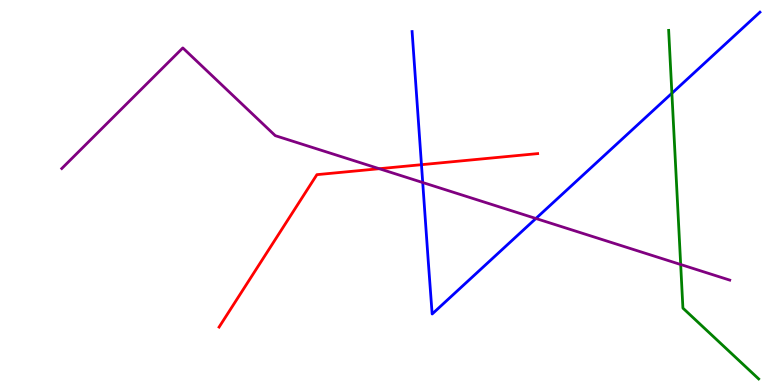[{'lines': ['blue', 'red'], 'intersections': [{'x': 5.44, 'y': 5.72}]}, {'lines': ['green', 'red'], 'intersections': []}, {'lines': ['purple', 'red'], 'intersections': [{'x': 4.89, 'y': 5.62}]}, {'lines': ['blue', 'green'], 'intersections': [{'x': 8.67, 'y': 7.58}]}, {'lines': ['blue', 'purple'], 'intersections': [{'x': 5.45, 'y': 5.26}, {'x': 6.91, 'y': 4.32}]}, {'lines': ['green', 'purple'], 'intersections': [{'x': 8.78, 'y': 3.13}]}]